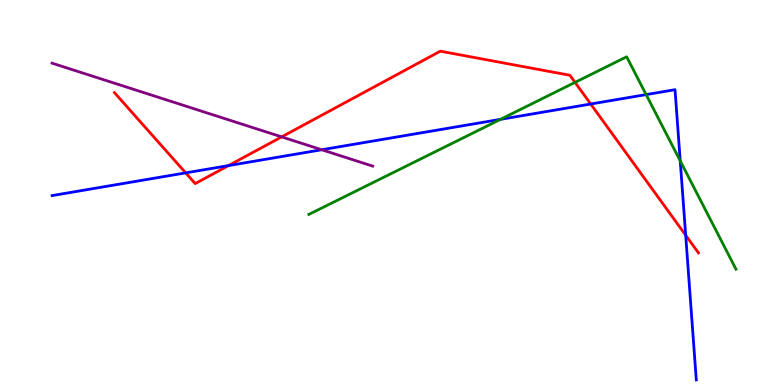[{'lines': ['blue', 'red'], 'intersections': [{'x': 2.4, 'y': 5.51}, {'x': 2.95, 'y': 5.7}, {'x': 7.62, 'y': 7.3}, {'x': 8.85, 'y': 3.89}]}, {'lines': ['green', 'red'], 'intersections': [{'x': 7.42, 'y': 7.86}]}, {'lines': ['purple', 'red'], 'intersections': [{'x': 3.63, 'y': 6.44}]}, {'lines': ['blue', 'green'], 'intersections': [{'x': 6.46, 'y': 6.9}, {'x': 8.34, 'y': 7.54}, {'x': 8.78, 'y': 5.82}]}, {'lines': ['blue', 'purple'], 'intersections': [{'x': 4.15, 'y': 6.11}]}, {'lines': ['green', 'purple'], 'intersections': []}]